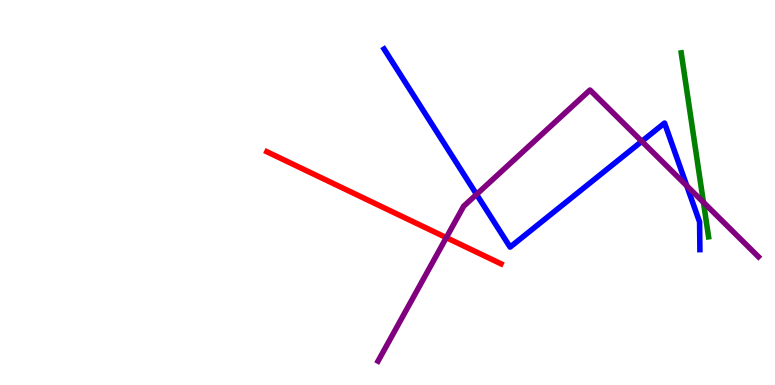[{'lines': ['blue', 'red'], 'intersections': []}, {'lines': ['green', 'red'], 'intersections': []}, {'lines': ['purple', 'red'], 'intersections': [{'x': 5.76, 'y': 3.83}]}, {'lines': ['blue', 'green'], 'intersections': []}, {'lines': ['blue', 'purple'], 'intersections': [{'x': 6.15, 'y': 4.95}, {'x': 8.28, 'y': 6.33}, {'x': 8.86, 'y': 5.17}]}, {'lines': ['green', 'purple'], 'intersections': [{'x': 9.08, 'y': 4.74}]}]